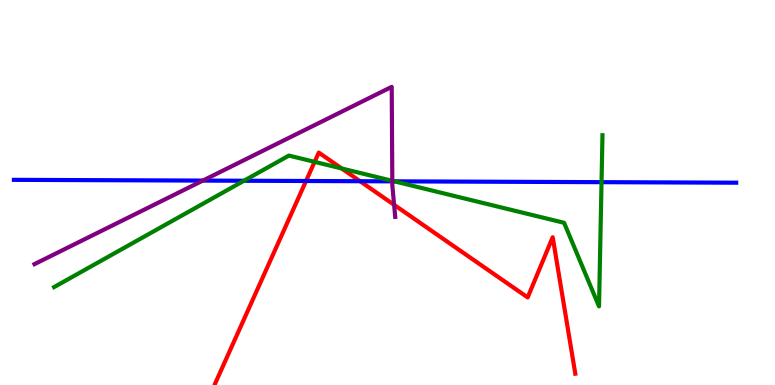[{'lines': ['blue', 'red'], 'intersections': [{'x': 3.95, 'y': 5.3}, {'x': 4.65, 'y': 5.29}]}, {'lines': ['green', 'red'], 'intersections': [{'x': 4.06, 'y': 5.8}, {'x': 4.41, 'y': 5.62}]}, {'lines': ['purple', 'red'], 'intersections': [{'x': 5.09, 'y': 4.68}]}, {'lines': ['blue', 'green'], 'intersections': [{'x': 3.15, 'y': 5.31}, {'x': 5.09, 'y': 5.29}, {'x': 7.76, 'y': 5.27}]}, {'lines': ['blue', 'purple'], 'intersections': [{'x': 2.62, 'y': 5.31}, {'x': 5.06, 'y': 5.29}]}, {'lines': ['green', 'purple'], 'intersections': [{'x': 5.06, 'y': 5.3}]}]